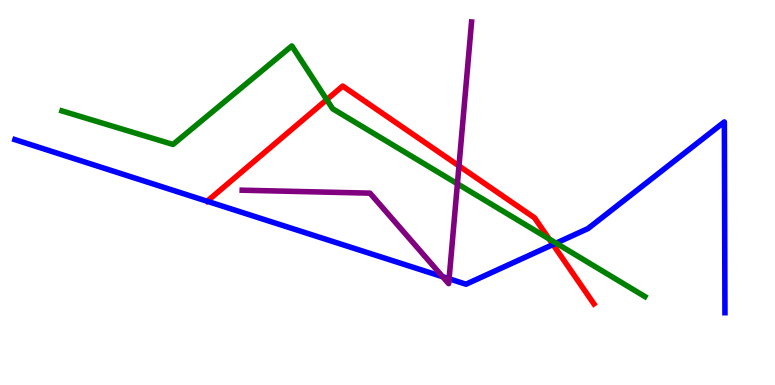[{'lines': ['blue', 'red'], 'intersections': [{'x': 7.14, 'y': 3.65}]}, {'lines': ['green', 'red'], 'intersections': [{'x': 4.22, 'y': 7.41}, {'x': 7.09, 'y': 3.79}]}, {'lines': ['purple', 'red'], 'intersections': [{'x': 5.92, 'y': 5.69}]}, {'lines': ['blue', 'green'], 'intersections': [{'x': 7.18, 'y': 3.68}]}, {'lines': ['blue', 'purple'], 'intersections': [{'x': 5.71, 'y': 2.81}, {'x': 5.79, 'y': 2.76}]}, {'lines': ['green', 'purple'], 'intersections': [{'x': 5.9, 'y': 5.23}]}]